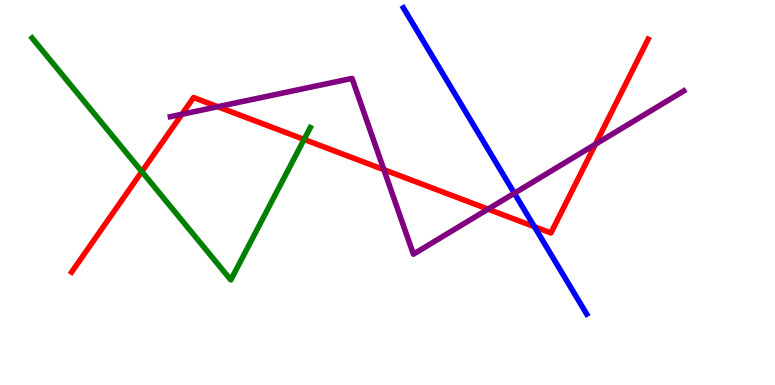[{'lines': ['blue', 'red'], 'intersections': [{'x': 6.9, 'y': 4.11}]}, {'lines': ['green', 'red'], 'intersections': [{'x': 1.83, 'y': 5.54}, {'x': 3.92, 'y': 6.38}]}, {'lines': ['purple', 'red'], 'intersections': [{'x': 2.35, 'y': 7.03}, {'x': 2.81, 'y': 7.23}, {'x': 4.95, 'y': 5.59}, {'x': 6.3, 'y': 4.57}, {'x': 7.68, 'y': 6.25}]}, {'lines': ['blue', 'green'], 'intersections': []}, {'lines': ['blue', 'purple'], 'intersections': [{'x': 6.64, 'y': 4.98}]}, {'lines': ['green', 'purple'], 'intersections': []}]